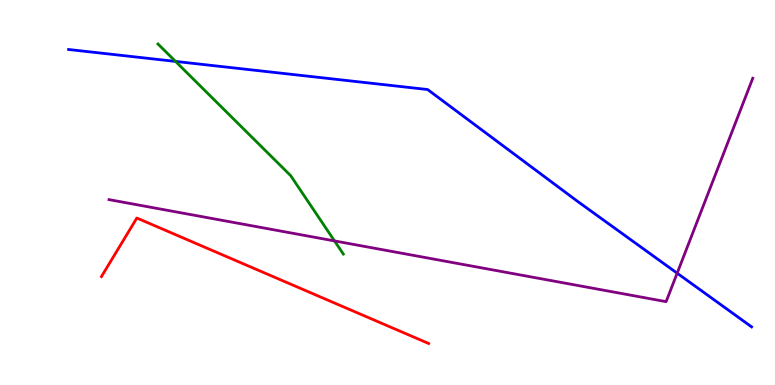[{'lines': ['blue', 'red'], 'intersections': []}, {'lines': ['green', 'red'], 'intersections': []}, {'lines': ['purple', 'red'], 'intersections': []}, {'lines': ['blue', 'green'], 'intersections': [{'x': 2.26, 'y': 8.4}]}, {'lines': ['blue', 'purple'], 'intersections': [{'x': 8.74, 'y': 2.9}]}, {'lines': ['green', 'purple'], 'intersections': [{'x': 4.32, 'y': 3.74}]}]